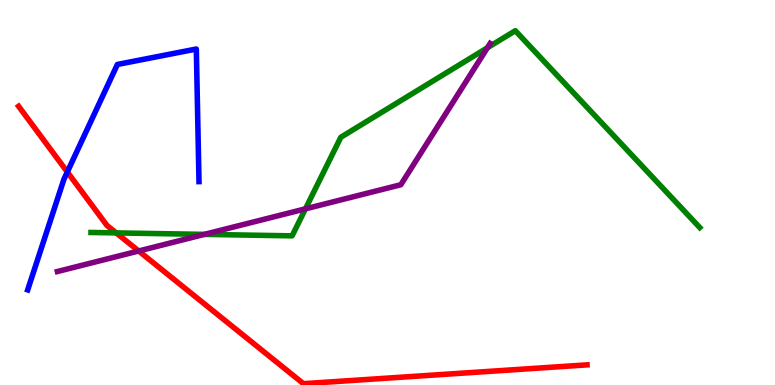[{'lines': ['blue', 'red'], 'intersections': [{'x': 0.869, 'y': 5.53}]}, {'lines': ['green', 'red'], 'intersections': [{'x': 1.5, 'y': 3.95}]}, {'lines': ['purple', 'red'], 'intersections': [{'x': 1.79, 'y': 3.48}]}, {'lines': ['blue', 'green'], 'intersections': []}, {'lines': ['blue', 'purple'], 'intersections': []}, {'lines': ['green', 'purple'], 'intersections': [{'x': 2.64, 'y': 3.91}, {'x': 3.94, 'y': 4.58}, {'x': 6.29, 'y': 8.76}]}]